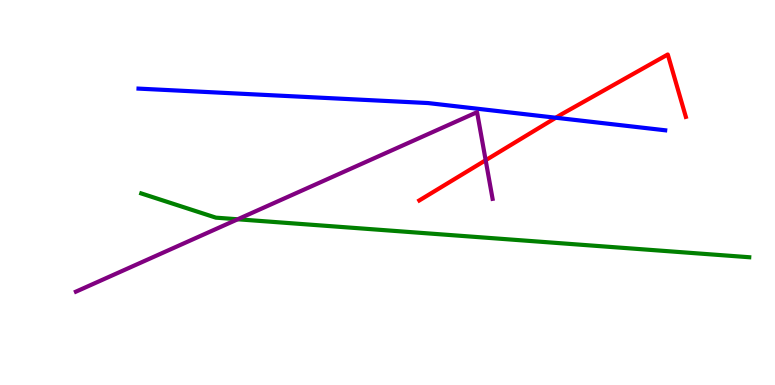[{'lines': ['blue', 'red'], 'intersections': [{'x': 7.17, 'y': 6.94}]}, {'lines': ['green', 'red'], 'intersections': []}, {'lines': ['purple', 'red'], 'intersections': [{'x': 6.27, 'y': 5.84}]}, {'lines': ['blue', 'green'], 'intersections': []}, {'lines': ['blue', 'purple'], 'intersections': []}, {'lines': ['green', 'purple'], 'intersections': [{'x': 3.07, 'y': 4.3}]}]